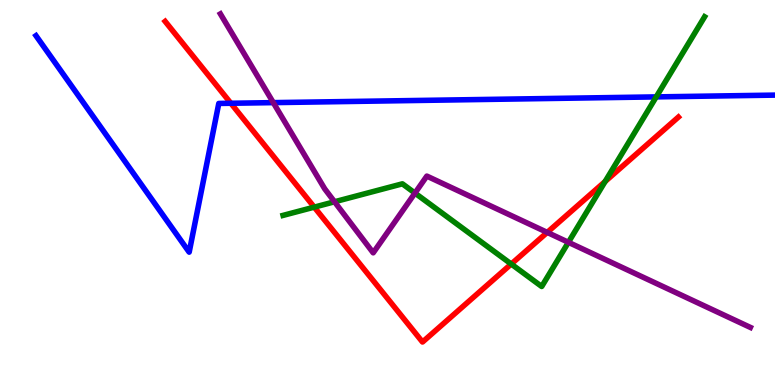[{'lines': ['blue', 'red'], 'intersections': [{'x': 2.98, 'y': 7.32}]}, {'lines': ['green', 'red'], 'intersections': [{'x': 4.05, 'y': 4.62}, {'x': 6.6, 'y': 3.14}, {'x': 7.81, 'y': 5.29}]}, {'lines': ['purple', 'red'], 'intersections': [{'x': 7.06, 'y': 3.96}]}, {'lines': ['blue', 'green'], 'intersections': [{'x': 8.47, 'y': 7.48}]}, {'lines': ['blue', 'purple'], 'intersections': [{'x': 3.53, 'y': 7.33}]}, {'lines': ['green', 'purple'], 'intersections': [{'x': 4.32, 'y': 4.76}, {'x': 5.35, 'y': 4.98}, {'x': 7.33, 'y': 3.71}]}]